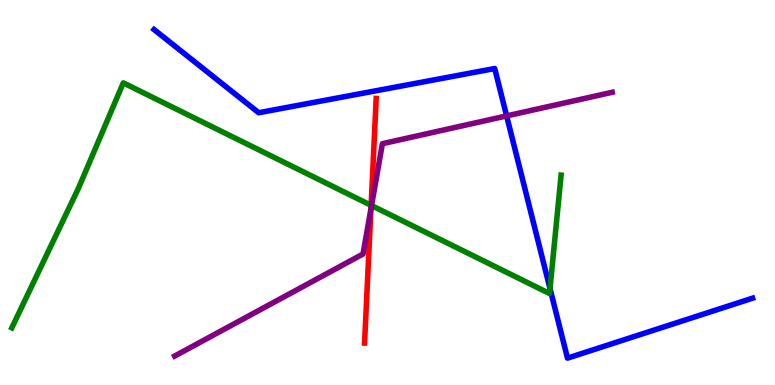[{'lines': ['blue', 'red'], 'intersections': []}, {'lines': ['green', 'red'], 'intersections': [{'x': 4.79, 'y': 4.67}]}, {'lines': ['purple', 'red'], 'intersections': [{'x': 4.79, 'y': 4.57}]}, {'lines': ['blue', 'green'], 'intersections': [{'x': 7.1, 'y': 2.51}]}, {'lines': ['blue', 'purple'], 'intersections': [{'x': 6.54, 'y': 6.99}]}, {'lines': ['green', 'purple'], 'intersections': [{'x': 4.79, 'y': 4.66}]}]